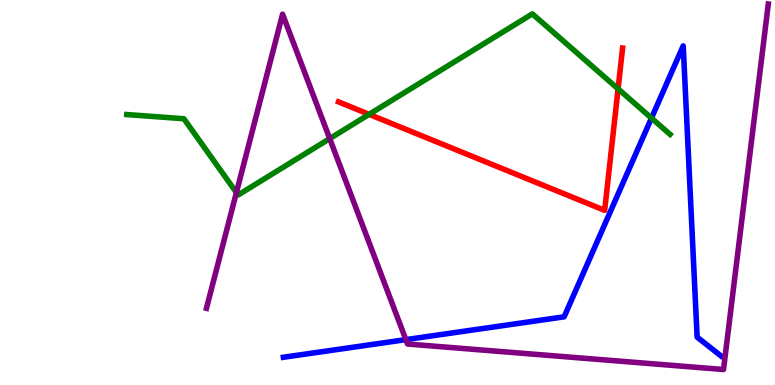[{'lines': ['blue', 'red'], 'intersections': []}, {'lines': ['green', 'red'], 'intersections': [{'x': 4.76, 'y': 7.03}, {'x': 7.98, 'y': 7.69}]}, {'lines': ['purple', 'red'], 'intersections': []}, {'lines': ['blue', 'green'], 'intersections': [{'x': 8.41, 'y': 6.93}]}, {'lines': ['blue', 'purple'], 'intersections': [{'x': 5.24, 'y': 1.18}]}, {'lines': ['green', 'purple'], 'intersections': [{'x': 3.05, 'y': 5.0}, {'x': 4.25, 'y': 6.4}]}]